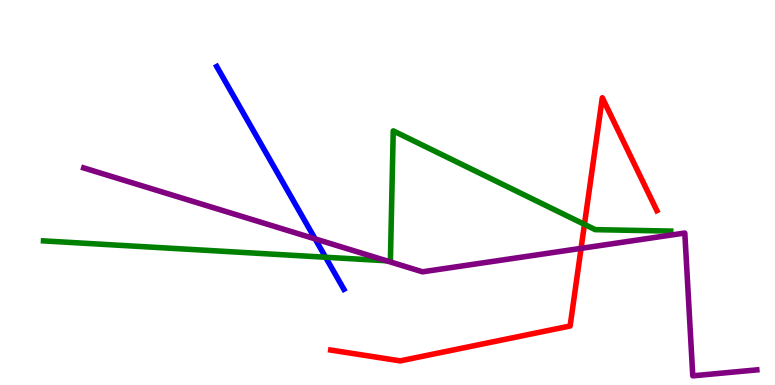[{'lines': ['blue', 'red'], 'intersections': []}, {'lines': ['green', 'red'], 'intersections': [{'x': 7.54, 'y': 4.17}]}, {'lines': ['purple', 'red'], 'intersections': [{'x': 7.5, 'y': 3.55}]}, {'lines': ['blue', 'green'], 'intersections': [{'x': 4.2, 'y': 3.32}]}, {'lines': ['blue', 'purple'], 'intersections': [{'x': 4.07, 'y': 3.8}]}, {'lines': ['green', 'purple'], 'intersections': [{'x': 4.99, 'y': 3.23}]}]